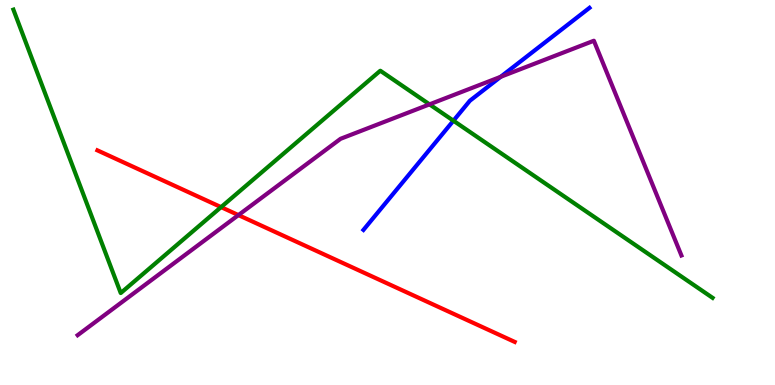[{'lines': ['blue', 'red'], 'intersections': []}, {'lines': ['green', 'red'], 'intersections': [{'x': 2.85, 'y': 4.62}]}, {'lines': ['purple', 'red'], 'intersections': [{'x': 3.08, 'y': 4.41}]}, {'lines': ['blue', 'green'], 'intersections': [{'x': 5.85, 'y': 6.86}]}, {'lines': ['blue', 'purple'], 'intersections': [{'x': 6.46, 'y': 8.0}]}, {'lines': ['green', 'purple'], 'intersections': [{'x': 5.54, 'y': 7.29}]}]